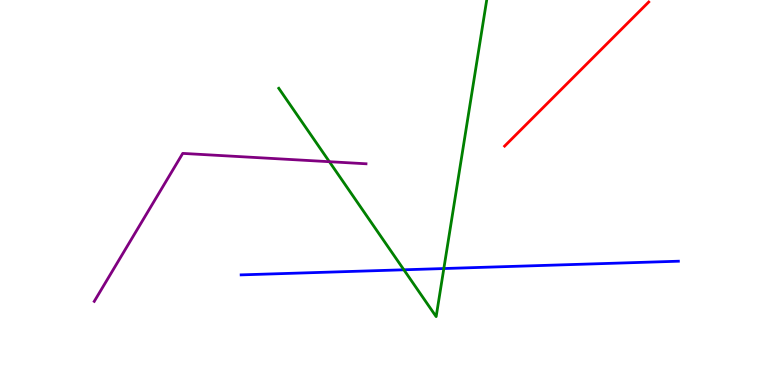[{'lines': ['blue', 'red'], 'intersections': []}, {'lines': ['green', 'red'], 'intersections': []}, {'lines': ['purple', 'red'], 'intersections': []}, {'lines': ['blue', 'green'], 'intersections': [{'x': 5.21, 'y': 2.99}, {'x': 5.73, 'y': 3.02}]}, {'lines': ['blue', 'purple'], 'intersections': []}, {'lines': ['green', 'purple'], 'intersections': [{'x': 4.25, 'y': 5.8}]}]